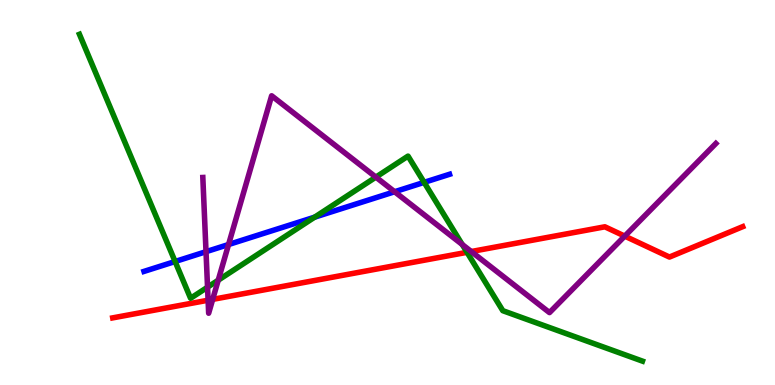[{'lines': ['blue', 'red'], 'intersections': []}, {'lines': ['green', 'red'], 'intersections': [{'x': 6.03, 'y': 3.45}]}, {'lines': ['purple', 'red'], 'intersections': [{'x': 2.69, 'y': 2.2}, {'x': 2.74, 'y': 2.22}, {'x': 6.08, 'y': 3.47}, {'x': 8.06, 'y': 3.87}]}, {'lines': ['blue', 'green'], 'intersections': [{'x': 2.26, 'y': 3.21}, {'x': 4.06, 'y': 4.36}, {'x': 5.47, 'y': 5.26}]}, {'lines': ['blue', 'purple'], 'intersections': [{'x': 2.66, 'y': 3.46}, {'x': 2.95, 'y': 3.65}, {'x': 5.09, 'y': 5.02}]}, {'lines': ['green', 'purple'], 'intersections': [{'x': 2.68, 'y': 2.54}, {'x': 2.82, 'y': 2.72}, {'x': 4.85, 'y': 5.4}, {'x': 5.96, 'y': 3.65}]}]